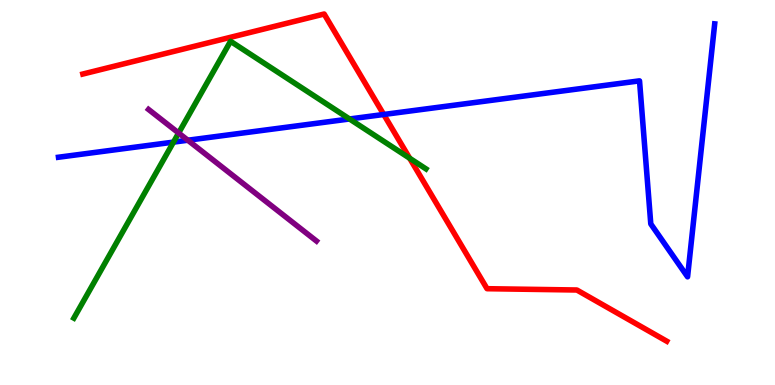[{'lines': ['blue', 'red'], 'intersections': [{'x': 4.95, 'y': 7.03}]}, {'lines': ['green', 'red'], 'intersections': [{'x': 5.29, 'y': 5.89}]}, {'lines': ['purple', 'red'], 'intersections': []}, {'lines': ['blue', 'green'], 'intersections': [{'x': 2.24, 'y': 6.31}, {'x': 4.51, 'y': 6.91}]}, {'lines': ['blue', 'purple'], 'intersections': [{'x': 2.42, 'y': 6.36}]}, {'lines': ['green', 'purple'], 'intersections': [{'x': 2.3, 'y': 6.54}]}]